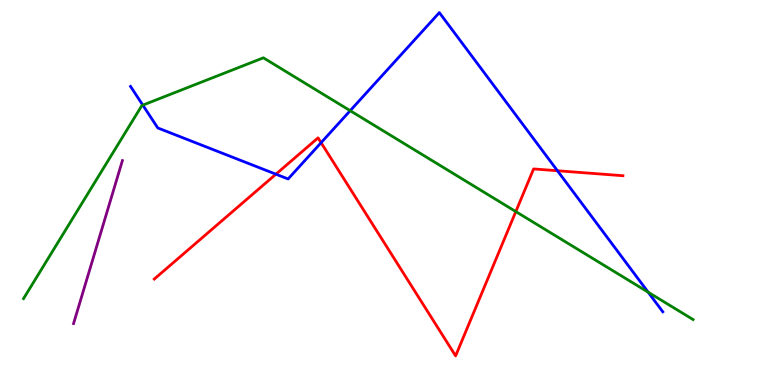[{'lines': ['blue', 'red'], 'intersections': [{'x': 3.56, 'y': 5.48}, {'x': 4.14, 'y': 6.29}, {'x': 7.19, 'y': 5.57}]}, {'lines': ['green', 'red'], 'intersections': [{'x': 6.66, 'y': 4.5}]}, {'lines': ['purple', 'red'], 'intersections': []}, {'lines': ['blue', 'green'], 'intersections': [{'x': 1.84, 'y': 7.27}, {'x': 4.52, 'y': 7.12}, {'x': 8.36, 'y': 2.41}]}, {'lines': ['blue', 'purple'], 'intersections': []}, {'lines': ['green', 'purple'], 'intersections': []}]